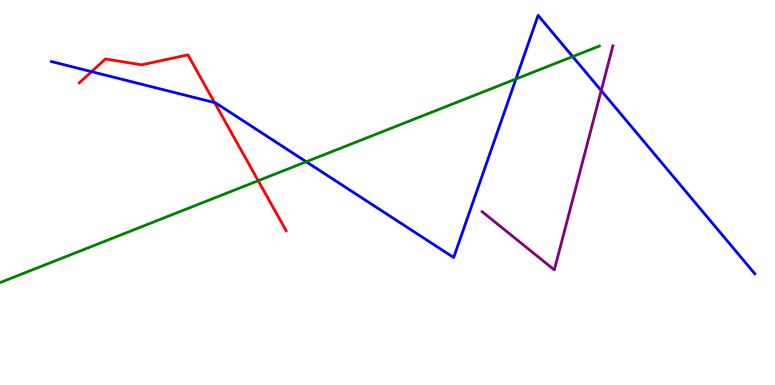[{'lines': ['blue', 'red'], 'intersections': [{'x': 1.18, 'y': 8.14}, {'x': 2.77, 'y': 7.34}]}, {'lines': ['green', 'red'], 'intersections': [{'x': 3.33, 'y': 5.31}]}, {'lines': ['purple', 'red'], 'intersections': []}, {'lines': ['blue', 'green'], 'intersections': [{'x': 3.95, 'y': 5.8}, {'x': 6.66, 'y': 7.95}, {'x': 7.39, 'y': 8.53}]}, {'lines': ['blue', 'purple'], 'intersections': [{'x': 7.76, 'y': 7.65}]}, {'lines': ['green', 'purple'], 'intersections': []}]